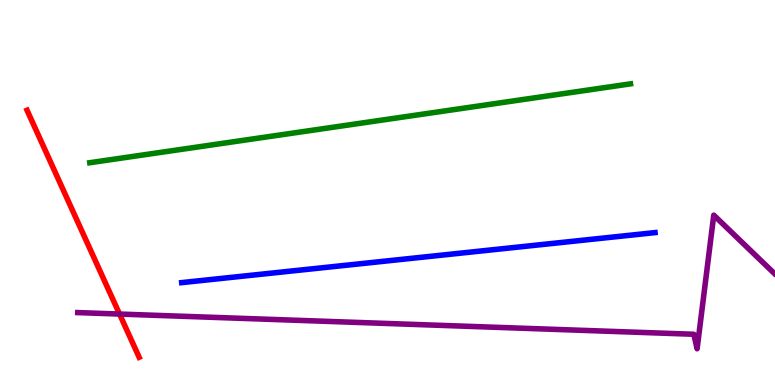[{'lines': ['blue', 'red'], 'intersections': []}, {'lines': ['green', 'red'], 'intersections': []}, {'lines': ['purple', 'red'], 'intersections': [{'x': 1.54, 'y': 1.84}]}, {'lines': ['blue', 'green'], 'intersections': []}, {'lines': ['blue', 'purple'], 'intersections': []}, {'lines': ['green', 'purple'], 'intersections': []}]